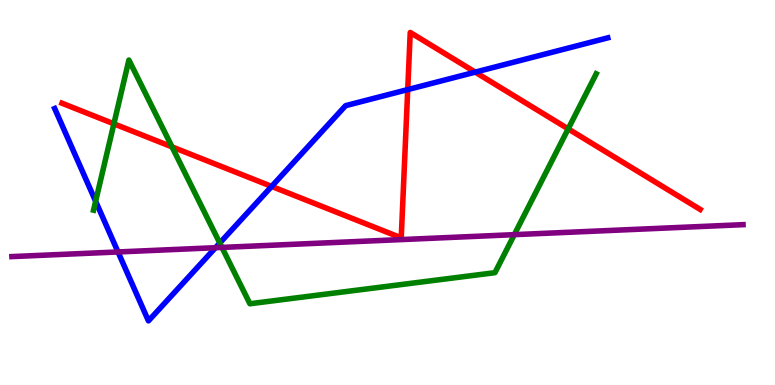[{'lines': ['blue', 'red'], 'intersections': [{'x': 3.5, 'y': 5.16}, {'x': 5.26, 'y': 7.67}, {'x': 6.13, 'y': 8.13}]}, {'lines': ['green', 'red'], 'intersections': [{'x': 1.47, 'y': 6.78}, {'x': 2.22, 'y': 6.18}, {'x': 7.33, 'y': 6.65}]}, {'lines': ['purple', 'red'], 'intersections': []}, {'lines': ['blue', 'green'], 'intersections': [{'x': 1.23, 'y': 4.77}, {'x': 2.84, 'y': 3.69}]}, {'lines': ['blue', 'purple'], 'intersections': [{'x': 1.52, 'y': 3.46}, {'x': 2.78, 'y': 3.57}]}, {'lines': ['green', 'purple'], 'intersections': [{'x': 2.86, 'y': 3.57}, {'x': 6.64, 'y': 3.91}]}]